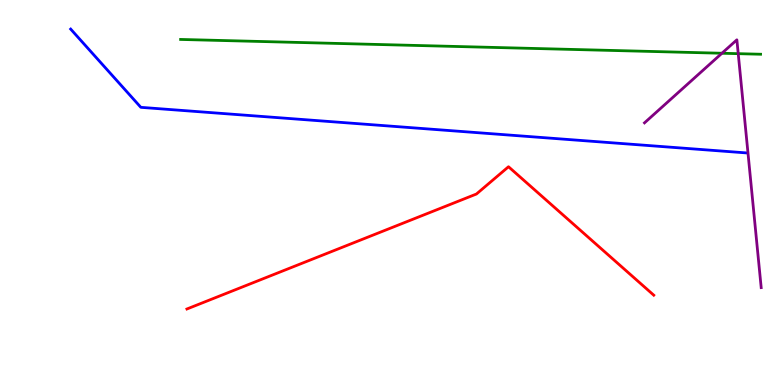[{'lines': ['blue', 'red'], 'intersections': []}, {'lines': ['green', 'red'], 'intersections': []}, {'lines': ['purple', 'red'], 'intersections': []}, {'lines': ['blue', 'green'], 'intersections': []}, {'lines': ['blue', 'purple'], 'intersections': []}, {'lines': ['green', 'purple'], 'intersections': [{'x': 9.32, 'y': 8.62}, {'x': 9.53, 'y': 8.61}]}]